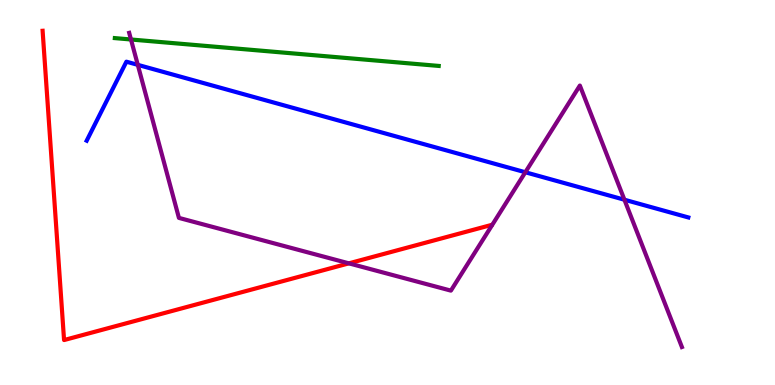[{'lines': ['blue', 'red'], 'intersections': []}, {'lines': ['green', 'red'], 'intersections': []}, {'lines': ['purple', 'red'], 'intersections': [{'x': 4.5, 'y': 3.16}]}, {'lines': ['blue', 'green'], 'intersections': []}, {'lines': ['blue', 'purple'], 'intersections': [{'x': 1.78, 'y': 8.32}, {'x': 6.78, 'y': 5.53}, {'x': 8.06, 'y': 4.81}]}, {'lines': ['green', 'purple'], 'intersections': [{'x': 1.69, 'y': 8.97}]}]